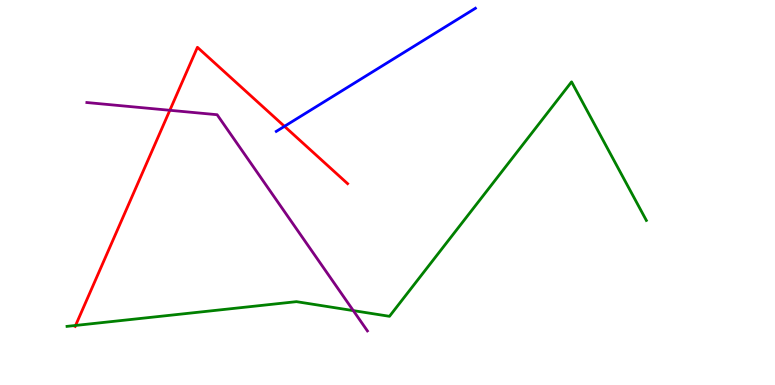[{'lines': ['blue', 'red'], 'intersections': [{'x': 3.67, 'y': 6.72}]}, {'lines': ['green', 'red'], 'intersections': [{'x': 0.975, 'y': 1.55}]}, {'lines': ['purple', 'red'], 'intersections': [{'x': 2.19, 'y': 7.14}]}, {'lines': ['blue', 'green'], 'intersections': []}, {'lines': ['blue', 'purple'], 'intersections': []}, {'lines': ['green', 'purple'], 'intersections': [{'x': 4.56, 'y': 1.93}]}]